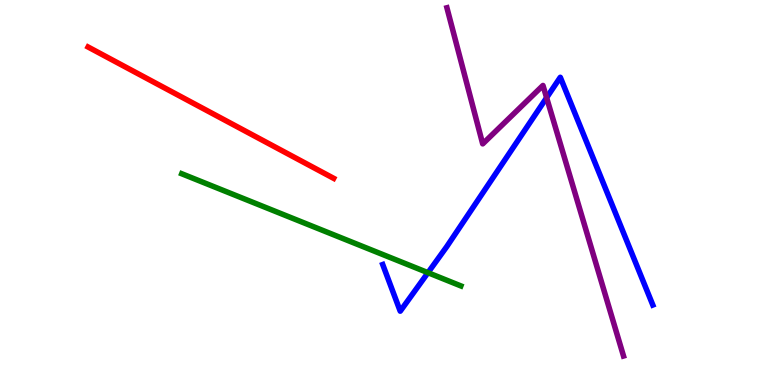[{'lines': ['blue', 'red'], 'intersections': []}, {'lines': ['green', 'red'], 'intersections': []}, {'lines': ['purple', 'red'], 'intersections': []}, {'lines': ['blue', 'green'], 'intersections': [{'x': 5.52, 'y': 2.92}]}, {'lines': ['blue', 'purple'], 'intersections': [{'x': 7.05, 'y': 7.46}]}, {'lines': ['green', 'purple'], 'intersections': []}]